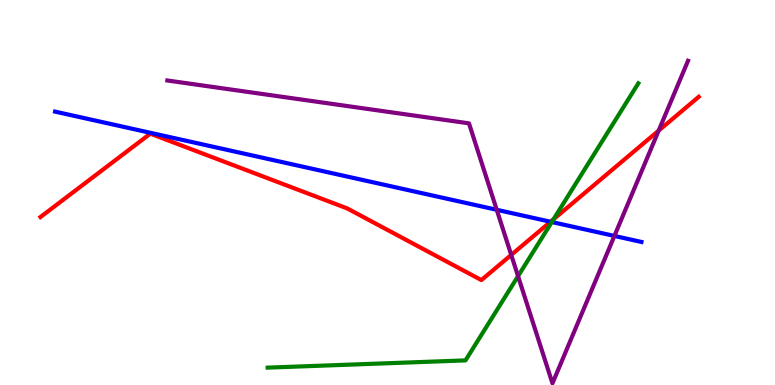[{'lines': ['blue', 'red'], 'intersections': [{'x': 7.1, 'y': 4.24}]}, {'lines': ['green', 'red'], 'intersections': [{'x': 7.14, 'y': 4.31}]}, {'lines': ['purple', 'red'], 'intersections': [{'x': 6.6, 'y': 3.38}, {'x': 8.5, 'y': 6.61}]}, {'lines': ['blue', 'green'], 'intersections': [{'x': 7.12, 'y': 4.23}]}, {'lines': ['blue', 'purple'], 'intersections': [{'x': 6.41, 'y': 4.55}, {'x': 7.93, 'y': 3.87}]}, {'lines': ['green', 'purple'], 'intersections': [{'x': 6.68, 'y': 2.83}]}]